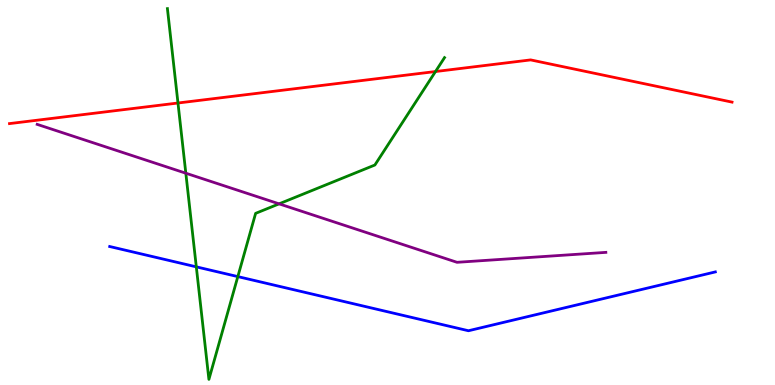[{'lines': ['blue', 'red'], 'intersections': []}, {'lines': ['green', 'red'], 'intersections': [{'x': 2.3, 'y': 7.32}, {'x': 5.62, 'y': 8.14}]}, {'lines': ['purple', 'red'], 'intersections': []}, {'lines': ['blue', 'green'], 'intersections': [{'x': 2.53, 'y': 3.07}, {'x': 3.07, 'y': 2.82}]}, {'lines': ['blue', 'purple'], 'intersections': []}, {'lines': ['green', 'purple'], 'intersections': [{'x': 2.4, 'y': 5.5}, {'x': 3.6, 'y': 4.71}]}]